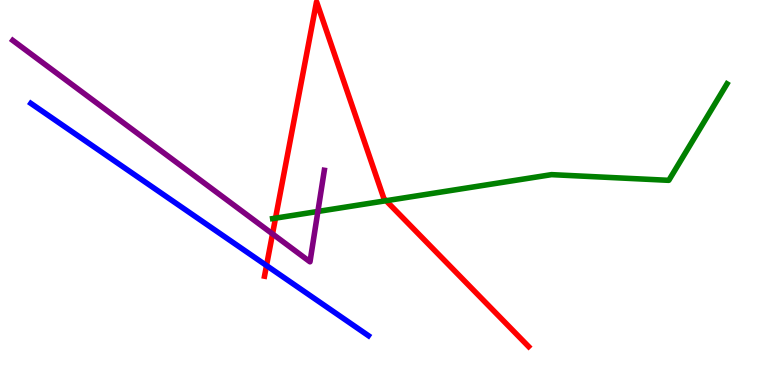[{'lines': ['blue', 'red'], 'intersections': [{'x': 3.44, 'y': 3.1}]}, {'lines': ['green', 'red'], 'intersections': [{'x': 3.55, 'y': 4.33}, {'x': 4.98, 'y': 4.79}]}, {'lines': ['purple', 'red'], 'intersections': [{'x': 3.52, 'y': 3.92}]}, {'lines': ['blue', 'green'], 'intersections': []}, {'lines': ['blue', 'purple'], 'intersections': []}, {'lines': ['green', 'purple'], 'intersections': [{'x': 4.1, 'y': 4.51}]}]